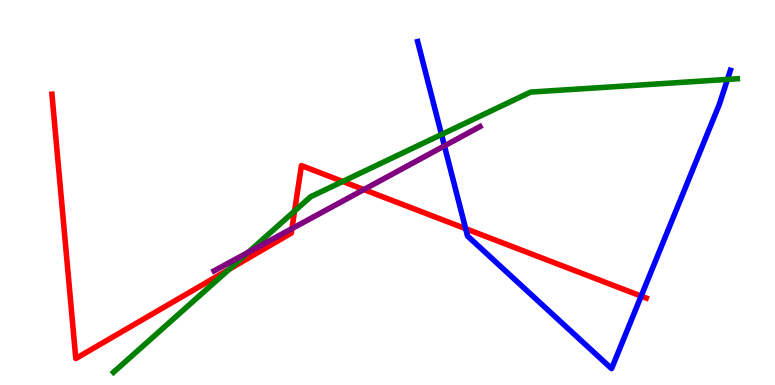[{'lines': ['blue', 'red'], 'intersections': [{'x': 6.01, 'y': 4.06}, {'x': 8.27, 'y': 2.31}]}, {'lines': ['green', 'red'], 'intersections': [{'x': 2.96, 'y': 3.01}, {'x': 3.8, 'y': 4.52}, {'x': 4.42, 'y': 5.29}]}, {'lines': ['purple', 'red'], 'intersections': [{'x': 3.77, 'y': 4.06}, {'x': 4.7, 'y': 5.08}]}, {'lines': ['blue', 'green'], 'intersections': [{'x': 5.7, 'y': 6.51}, {'x': 9.39, 'y': 7.94}]}, {'lines': ['blue', 'purple'], 'intersections': [{'x': 5.73, 'y': 6.21}]}, {'lines': ['green', 'purple'], 'intersections': [{'x': 3.2, 'y': 3.44}]}]